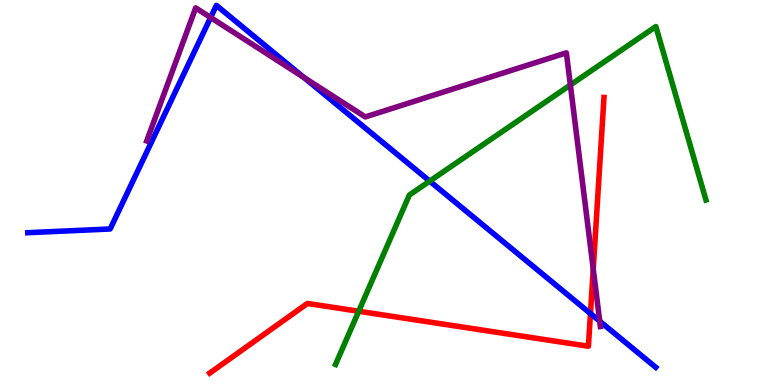[{'lines': ['blue', 'red'], 'intersections': [{'x': 7.62, 'y': 1.86}]}, {'lines': ['green', 'red'], 'intersections': [{'x': 4.63, 'y': 1.92}]}, {'lines': ['purple', 'red'], 'intersections': [{'x': 7.65, 'y': 3.01}]}, {'lines': ['blue', 'green'], 'intersections': [{'x': 5.54, 'y': 5.3}]}, {'lines': ['blue', 'purple'], 'intersections': [{'x': 2.72, 'y': 9.55}, {'x': 3.92, 'y': 7.99}, {'x': 7.74, 'y': 1.66}]}, {'lines': ['green', 'purple'], 'intersections': [{'x': 7.36, 'y': 7.79}]}]